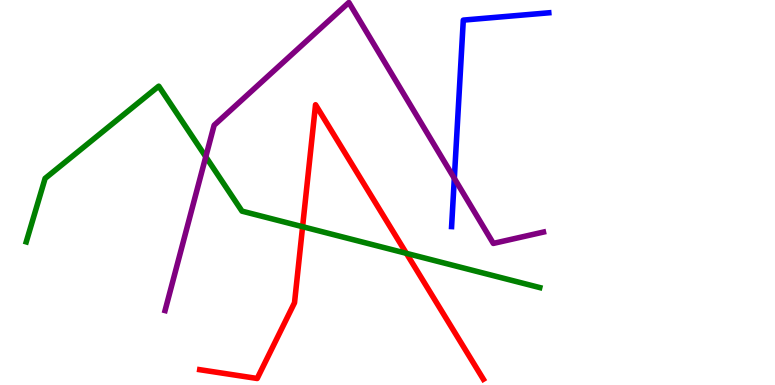[{'lines': ['blue', 'red'], 'intersections': []}, {'lines': ['green', 'red'], 'intersections': [{'x': 3.9, 'y': 4.11}, {'x': 5.24, 'y': 3.42}]}, {'lines': ['purple', 'red'], 'intersections': []}, {'lines': ['blue', 'green'], 'intersections': []}, {'lines': ['blue', 'purple'], 'intersections': [{'x': 5.86, 'y': 5.37}]}, {'lines': ['green', 'purple'], 'intersections': [{'x': 2.66, 'y': 5.93}]}]